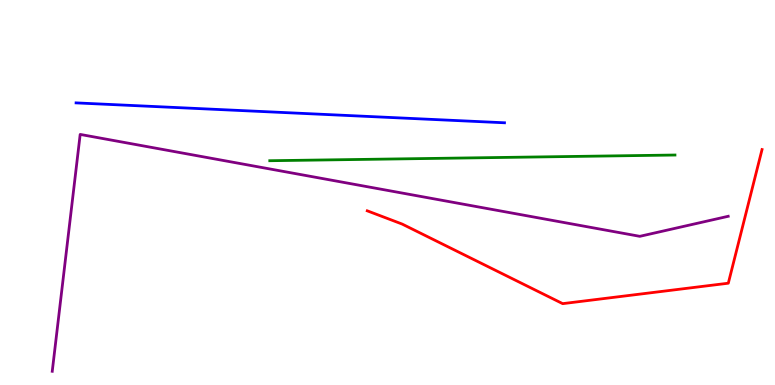[{'lines': ['blue', 'red'], 'intersections': []}, {'lines': ['green', 'red'], 'intersections': []}, {'lines': ['purple', 'red'], 'intersections': []}, {'lines': ['blue', 'green'], 'intersections': []}, {'lines': ['blue', 'purple'], 'intersections': []}, {'lines': ['green', 'purple'], 'intersections': []}]